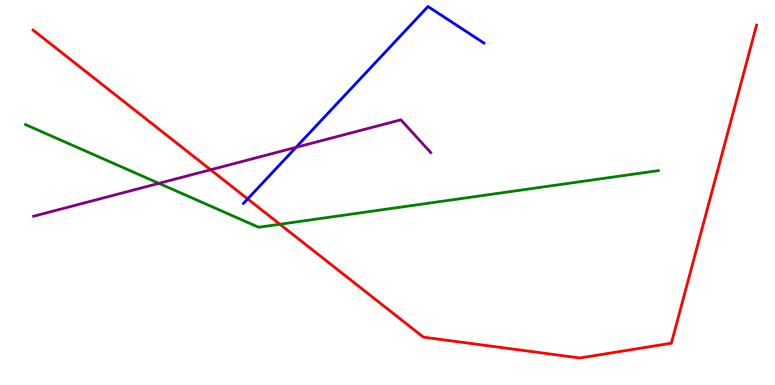[{'lines': ['blue', 'red'], 'intersections': [{'x': 3.2, 'y': 4.83}]}, {'lines': ['green', 'red'], 'intersections': [{'x': 3.61, 'y': 4.18}]}, {'lines': ['purple', 'red'], 'intersections': [{'x': 2.72, 'y': 5.59}]}, {'lines': ['blue', 'green'], 'intersections': []}, {'lines': ['blue', 'purple'], 'intersections': [{'x': 3.82, 'y': 6.17}]}, {'lines': ['green', 'purple'], 'intersections': [{'x': 2.05, 'y': 5.24}]}]